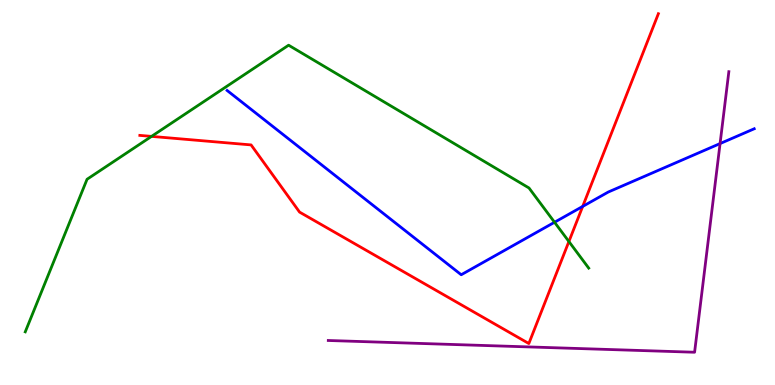[{'lines': ['blue', 'red'], 'intersections': [{'x': 7.52, 'y': 4.64}]}, {'lines': ['green', 'red'], 'intersections': [{'x': 1.96, 'y': 6.46}, {'x': 7.34, 'y': 3.73}]}, {'lines': ['purple', 'red'], 'intersections': []}, {'lines': ['blue', 'green'], 'intersections': [{'x': 7.16, 'y': 4.23}]}, {'lines': ['blue', 'purple'], 'intersections': [{'x': 9.29, 'y': 6.27}]}, {'lines': ['green', 'purple'], 'intersections': []}]